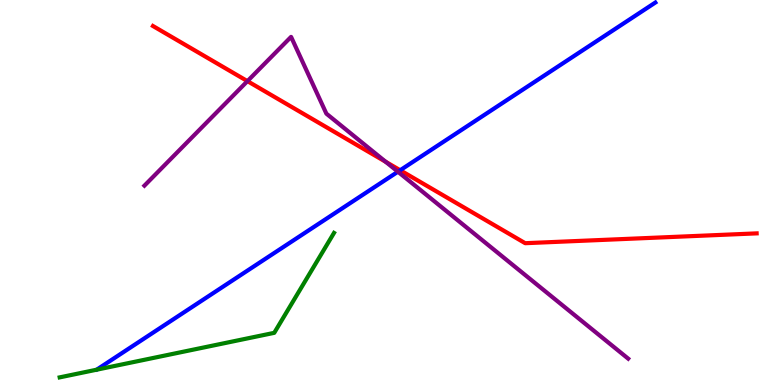[{'lines': ['blue', 'red'], 'intersections': [{'x': 5.16, 'y': 5.58}]}, {'lines': ['green', 'red'], 'intersections': []}, {'lines': ['purple', 'red'], 'intersections': [{'x': 3.19, 'y': 7.89}, {'x': 4.98, 'y': 5.8}]}, {'lines': ['blue', 'green'], 'intersections': []}, {'lines': ['blue', 'purple'], 'intersections': [{'x': 5.13, 'y': 5.54}]}, {'lines': ['green', 'purple'], 'intersections': []}]